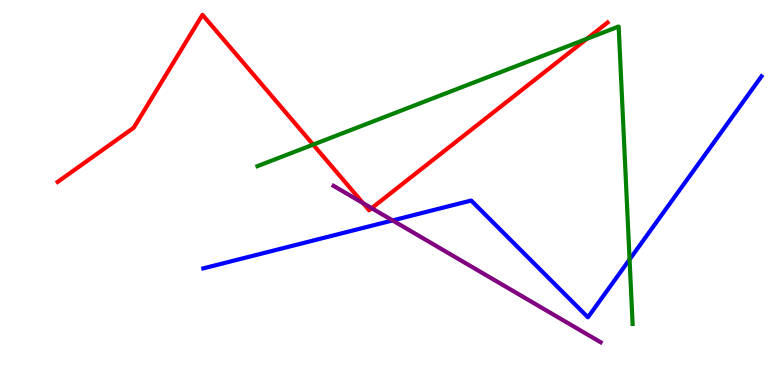[{'lines': ['blue', 'red'], 'intersections': []}, {'lines': ['green', 'red'], 'intersections': [{'x': 4.04, 'y': 6.24}, {'x': 7.57, 'y': 8.99}]}, {'lines': ['purple', 'red'], 'intersections': [{'x': 4.68, 'y': 4.72}, {'x': 4.8, 'y': 4.59}]}, {'lines': ['blue', 'green'], 'intersections': [{'x': 8.12, 'y': 3.26}]}, {'lines': ['blue', 'purple'], 'intersections': [{'x': 5.07, 'y': 4.27}]}, {'lines': ['green', 'purple'], 'intersections': []}]